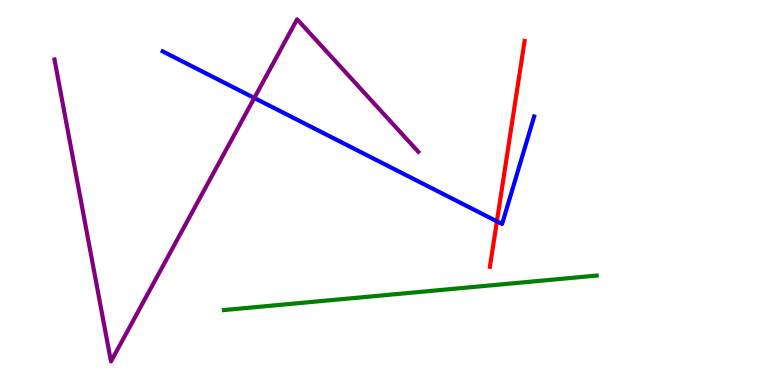[{'lines': ['blue', 'red'], 'intersections': [{'x': 6.41, 'y': 4.25}]}, {'lines': ['green', 'red'], 'intersections': []}, {'lines': ['purple', 'red'], 'intersections': []}, {'lines': ['blue', 'green'], 'intersections': []}, {'lines': ['blue', 'purple'], 'intersections': [{'x': 3.28, 'y': 7.46}]}, {'lines': ['green', 'purple'], 'intersections': []}]